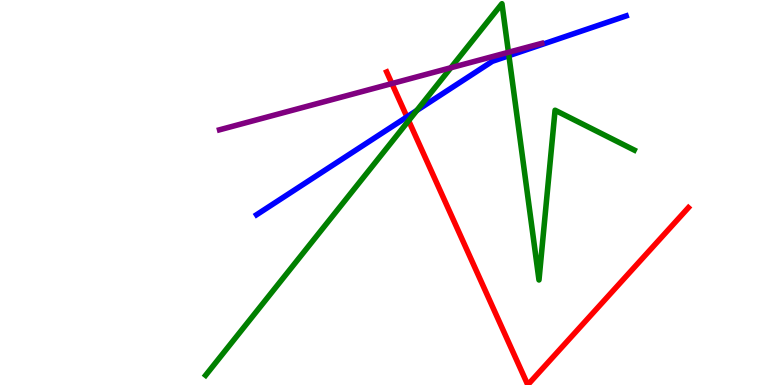[{'lines': ['blue', 'red'], 'intersections': [{'x': 5.25, 'y': 6.96}]}, {'lines': ['green', 'red'], 'intersections': [{'x': 5.27, 'y': 6.87}]}, {'lines': ['purple', 'red'], 'intersections': [{'x': 5.06, 'y': 7.83}]}, {'lines': ['blue', 'green'], 'intersections': [{'x': 5.38, 'y': 7.13}, {'x': 6.57, 'y': 8.55}]}, {'lines': ['blue', 'purple'], 'intersections': []}, {'lines': ['green', 'purple'], 'intersections': [{'x': 5.82, 'y': 8.24}, {'x': 6.56, 'y': 8.64}]}]